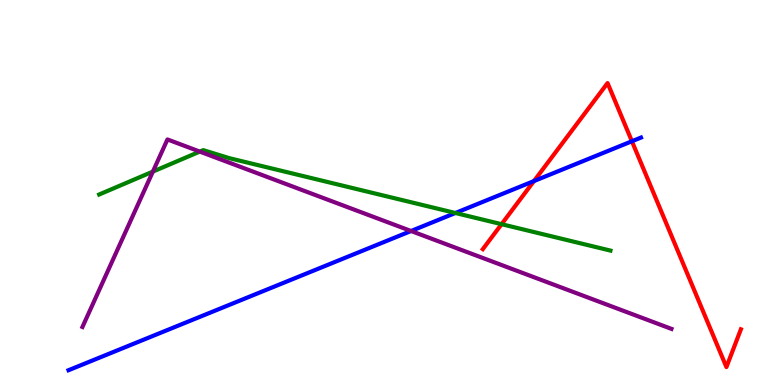[{'lines': ['blue', 'red'], 'intersections': [{'x': 6.89, 'y': 5.3}, {'x': 8.15, 'y': 6.33}]}, {'lines': ['green', 'red'], 'intersections': [{'x': 6.47, 'y': 4.18}]}, {'lines': ['purple', 'red'], 'intersections': []}, {'lines': ['blue', 'green'], 'intersections': [{'x': 5.88, 'y': 4.47}]}, {'lines': ['blue', 'purple'], 'intersections': [{'x': 5.3, 'y': 4.0}]}, {'lines': ['green', 'purple'], 'intersections': [{'x': 1.97, 'y': 5.54}, {'x': 2.58, 'y': 6.06}]}]